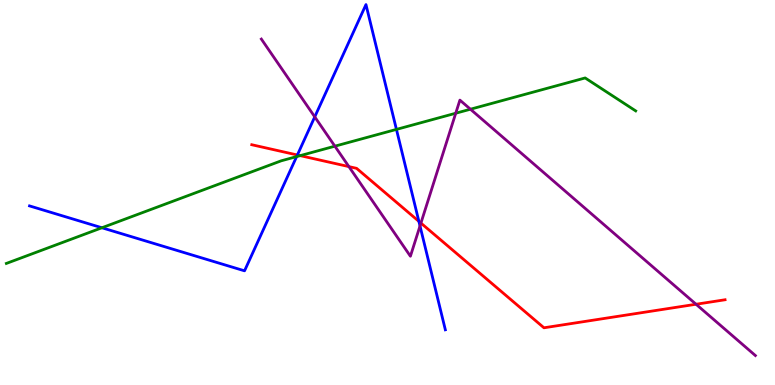[{'lines': ['blue', 'red'], 'intersections': [{'x': 3.84, 'y': 5.97}, {'x': 5.4, 'y': 4.25}]}, {'lines': ['green', 'red'], 'intersections': [{'x': 3.87, 'y': 5.96}]}, {'lines': ['purple', 'red'], 'intersections': [{'x': 4.5, 'y': 5.67}, {'x': 5.43, 'y': 4.21}, {'x': 8.98, 'y': 2.1}]}, {'lines': ['blue', 'green'], 'intersections': [{'x': 1.31, 'y': 4.08}, {'x': 3.83, 'y': 5.93}, {'x': 5.12, 'y': 6.64}]}, {'lines': ['blue', 'purple'], 'intersections': [{'x': 4.06, 'y': 6.96}, {'x': 5.42, 'y': 4.13}]}, {'lines': ['green', 'purple'], 'intersections': [{'x': 4.32, 'y': 6.2}, {'x': 5.88, 'y': 7.06}, {'x': 6.07, 'y': 7.16}]}]